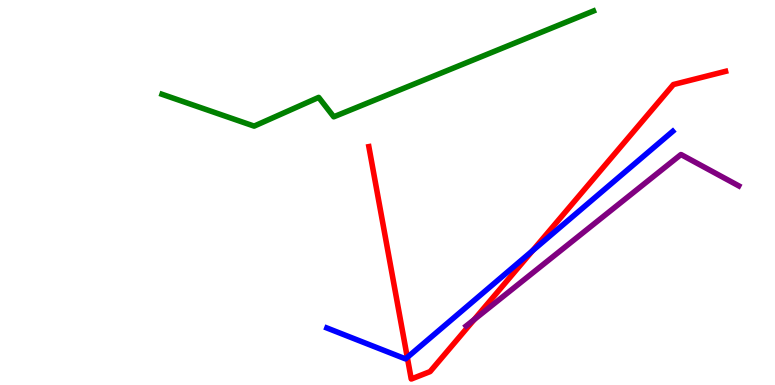[{'lines': ['blue', 'red'], 'intersections': [{'x': 5.26, 'y': 0.718}, {'x': 6.87, 'y': 3.49}]}, {'lines': ['green', 'red'], 'intersections': []}, {'lines': ['purple', 'red'], 'intersections': [{'x': 6.12, 'y': 1.7}]}, {'lines': ['blue', 'green'], 'intersections': []}, {'lines': ['blue', 'purple'], 'intersections': []}, {'lines': ['green', 'purple'], 'intersections': []}]